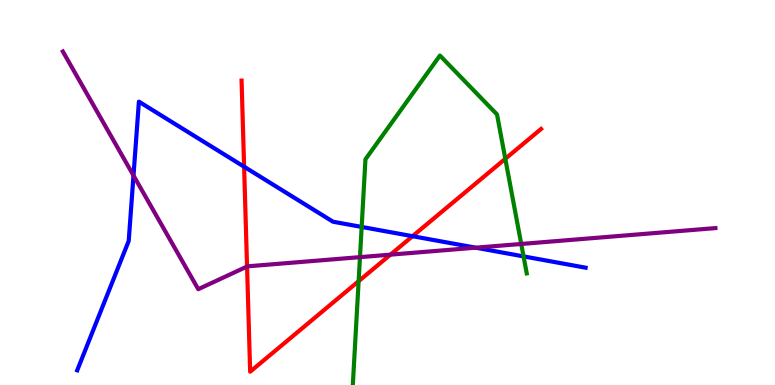[{'lines': ['blue', 'red'], 'intersections': [{'x': 3.15, 'y': 5.67}, {'x': 5.32, 'y': 3.86}]}, {'lines': ['green', 'red'], 'intersections': [{'x': 4.63, 'y': 2.7}, {'x': 6.52, 'y': 5.88}]}, {'lines': ['purple', 'red'], 'intersections': [{'x': 3.19, 'y': 3.08}, {'x': 5.04, 'y': 3.39}]}, {'lines': ['blue', 'green'], 'intersections': [{'x': 4.67, 'y': 4.11}, {'x': 6.76, 'y': 3.34}]}, {'lines': ['blue', 'purple'], 'intersections': [{'x': 1.72, 'y': 5.44}, {'x': 6.14, 'y': 3.57}]}, {'lines': ['green', 'purple'], 'intersections': [{'x': 4.64, 'y': 3.32}, {'x': 6.73, 'y': 3.66}]}]